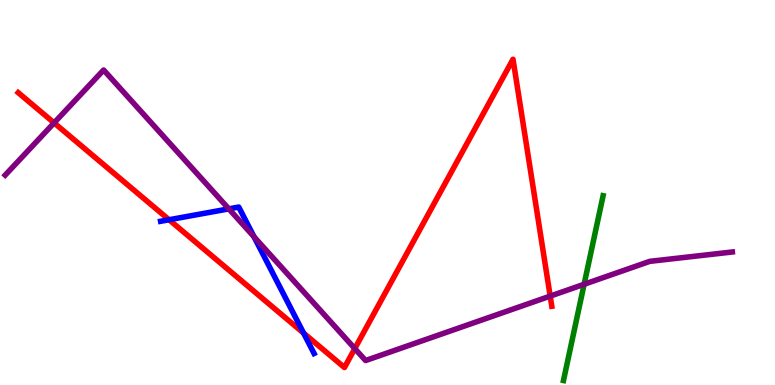[{'lines': ['blue', 'red'], 'intersections': [{'x': 2.18, 'y': 4.29}, {'x': 3.92, 'y': 1.35}]}, {'lines': ['green', 'red'], 'intersections': []}, {'lines': ['purple', 'red'], 'intersections': [{'x': 0.698, 'y': 6.81}, {'x': 4.58, 'y': 0.946}, {'x': 7.1, 'y': 2.31}]}, {'lines': ['blue', 'green'], 'intersections': []}, {'lines': ['blue', 'purple'], 'intersections': [{'x': 2.95, 'y': 4.58}, {'x': 3.28, 'y': 3.85}]}, {'lines': ['green', 'purple'], 'intersections': [{'x': 7.54, 'y': 2.62}]}]